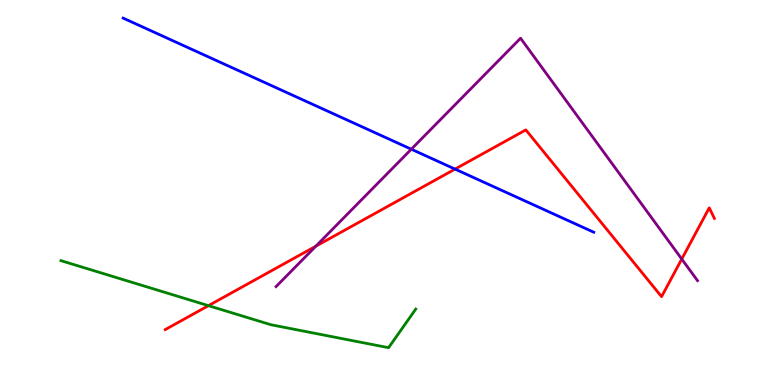[{'lines': ['blue', 'red'], 'intersections': [{'x': 5.87, 'y': 5.61}]}, {'lines': ['green', 'red'], 'intersections': [{'x': 2.69, 'y': 2.06}]}, {'lines': ['purple', 'red'], 'intersections': [{'x': 4.08, 'y': 3.61}, {'x': 8.8, 'y': 3.27}]}, {'lines': ['blue', 'green'], 'intersections': []}, {'lines': ['blue', 'purple'], 'intersections': [{'x': 5.31, 'y': 6.12}]}, {'lines': ['green', 'purple'], 'intersections': []}]